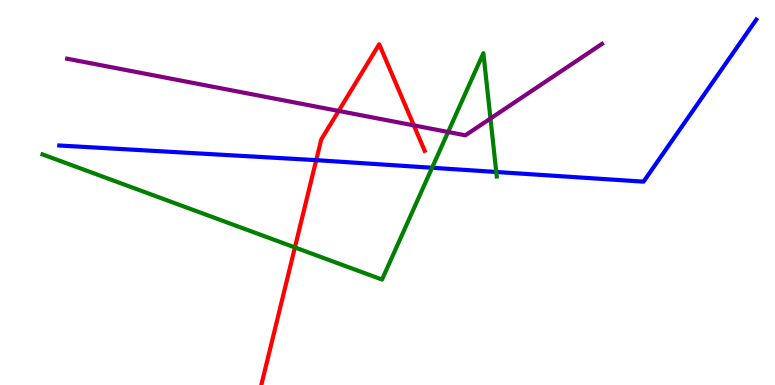[{'lines': ['blue', 'red'], 'intersections': [{'x': 4.08, 'y': 5.84}]}, {'lines': ['green', 'red'], 'intersections': [{'x': 3.81, 'y': 3.57}]}, {'lines': ['purple', 'red'], 'intersections': [{'x': 4.37, 'y': 7.12}, {'x': 5.34, 'y': 6.74}]}, {'lines': ['blue', 'green'], 'intersections': [{'x': 5.58, 'y': 5.64}, {'x': 6.4, 'y': 5.53}]}, {'lines': ['blue', 'purple'], 'intersections': []}, {'lines': ['green', 'purple'], 'intersections': [{'x': 5.78, 'y': 6.57}, {'x': 6.33, 'y': 6.92}]}]